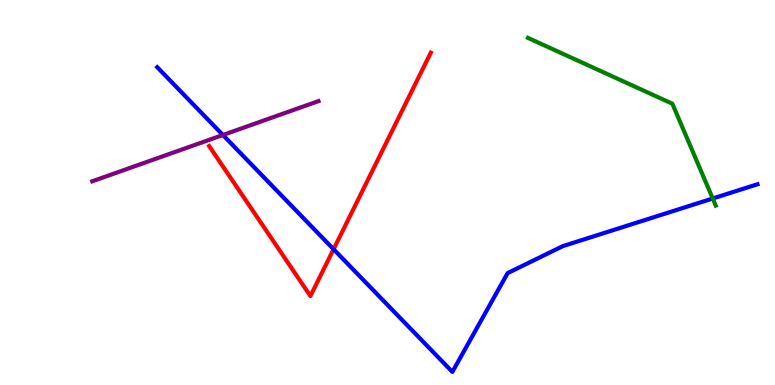[{'lines': ['blue', 'red'], 'intersections': [{'x': 4.3, 'y': 3.53}]}, {'lines': ['green', 'red'], 'intersections': []}, {'lines': ['purple', 'red'], 'intersections': []}, {'lines': ['blue', 'green'], 'intersections': [{'x': 9.2, 'y': 4.84}]}, {'lines': ['blue', 'purple'], 'intersections': [{'x': 2.88, 'y': 6.49}]}, {'lines': ['green', 'purple'], 'intersections': []}]